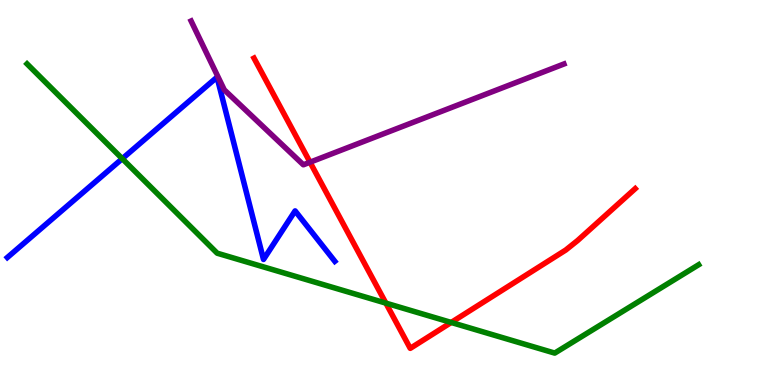[{'lines': ['blue', 'red'], 'intersections': []}, {'lines': ['green', 'red'], 'intersections': [{'x': 4.98, 'y': 2.13}, {'x': 5.82, 'y': 1.62}]}, {'lines': ['purple', 'red'], 'intersections': [{'x': 4.0, 'y': 5.79}]}, {'lines': ['blue', 'green'], 'intersections': [{'x': 1.58, 'y': 5.88}]}, {'lines': ['blue', 'purple'], 'intersections': []}, {'lines': ['green', 'purple'], 'intersections': []}]